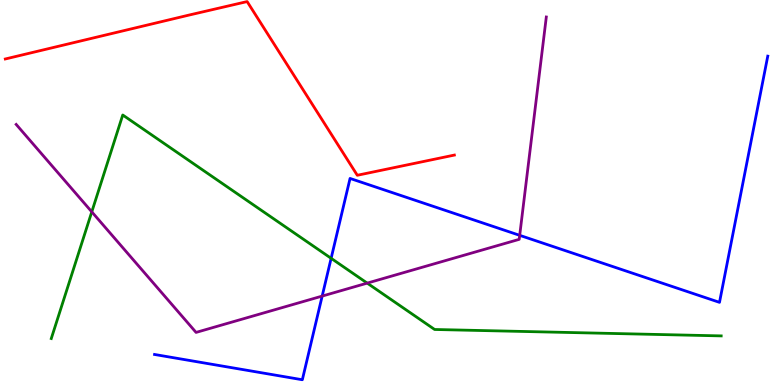[{'lines': ['blue', 'red'], 'intersections': []}, {'lines': ['green', 'red'], 'intersections': []}, {'lines': ['purple', 'red'], 'intersections': []}, {'lines': ['blue', 'green'], 'intersections': [{'x': 4.27, 'y': 3.29}]}, {'lines': ['blue', 'purple'], 'intersections': [{'x': 4.16, 'y': 2.31}, {'x': 6.71, 'y': 3.89}]}, {'lines': ['green', 'purple'], 'intersections': [{'x': 1.18, 'y': 4.5}, {'x': 4.74, 'y': 2.65}]}]